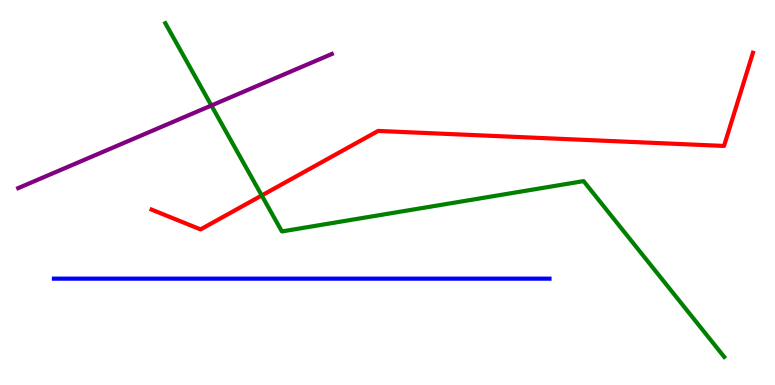[{'lines': ['blue', 'red'], 'intersections': []}, {'lines': ['green', 'red'], 'intersections': [{'x': 3.38, 'y': 4.92}]}, {'lines': ['purple', 'red'], 'intersections': []}, {'lines': ['blue', 'green'], 'intersections': []}, {'lines': ['blue', 'purple'], 'intersections': []}, {'lines': ['green', 'purple'], 'intersections': [{'x': 2.73, 'y': 7.26}]}]